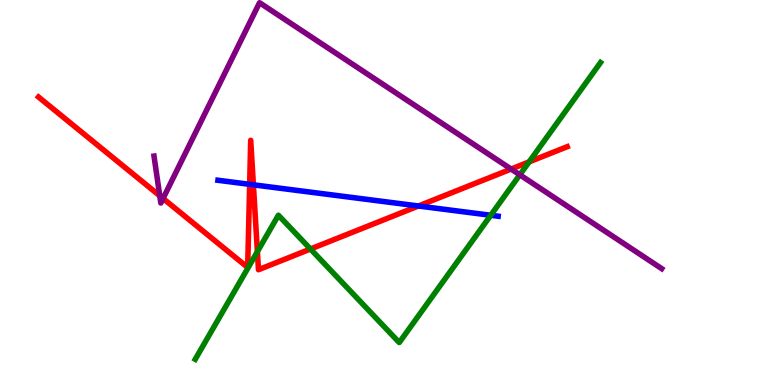[{'lines': ['blue', 'red'], 'intersections': [{'x': 3.22, 'y': 5.21}, {'x': 3.27, 'y': 5.2}, {'x': 5.4, 'y': 4.65}]}, {'lines': ['green', 'red'], 'intersections': [{'x': 3.32, 'y': 3.46}, {'x': 4.01, 'y': 3.53}, {'x': 6.83, 'y': 5.8}]}, {'lines': ['purple', 'red'], 'intersections': [{'x': 2.06, 'y': 4.91}, {'x': 2.1, 'y': 4.84}, {'x': 6.59, 'y': 5.61}]}, {'lines': ['blue', 'green'], 'intersections': [{'x': 6.33, 'y': 4.41}]}, {'lines': ['blue', 'purple'], 'intersections': []}, {'lines': ['green', 'purple'], 'intersections': [{'x': 6.71, 'y': 5.46}]}]